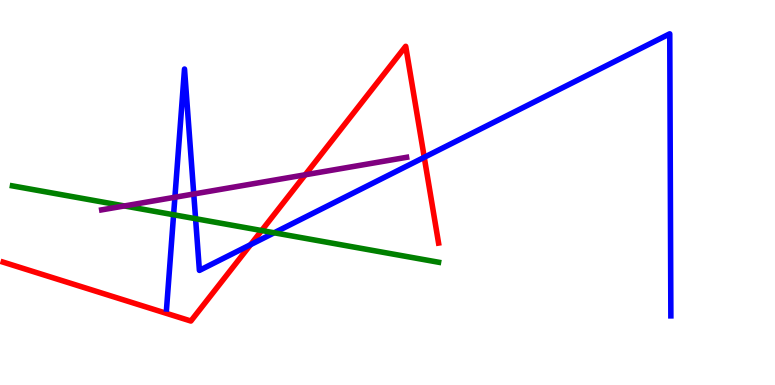[{'lines': ['blue', 'red'], 'intersections': [{'x': 3.23, 'y': 3.65}, {'x': 5.47, 'y': 5.91}]}, {'lines': ['green', 'red'], 'intersections': [{'x': 3.38, 'y': 4.01}]}, {'lines': ['purple', 'red'], 'intersections': [{'x': 3.94, 'y': 5.46}]}, {'lines': ['blue', 'green'], 'intersections': [{'x': 2.24, 'y': 4.42}, {'x': 2.52, 'y': 4.32}, {'x': 3.54, 'y': 3.95}]}, {'lines': ['blue', 'purple'], 'intersections': [{'x': 2.26, 'y': 4.88}, {'x': 2.5, 'y': 4.96}]}, {'lines': ['green', 'purple'], 'intersections': [{'x': 1.61, 'y': 4.65}]}]